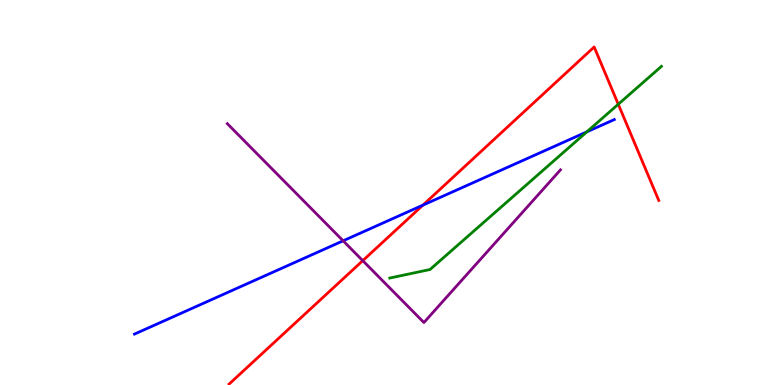[{'lines': ['blue', 'red'], 'intersections': [{'x': 5.46, 'y': 4.67}]}, {'lines': ['green', 'red'], 'intersections': [{'x': 7.98, 'y': 7.29}]}, {'lines': ['purple', 'red'], 'intersections': [{'x': 4.68, 'y': 3.23}]}, {'lines': ['blue', 'green'], 'intersections': [{'x': 7.57, 'y': 6.58}]}, {'lines': ['blue', 'purple'], 'intersections': [{'x': 4.43, 'y': 3.75}]}, {'lines': ['green', 'purple'], 'intersections': []}]